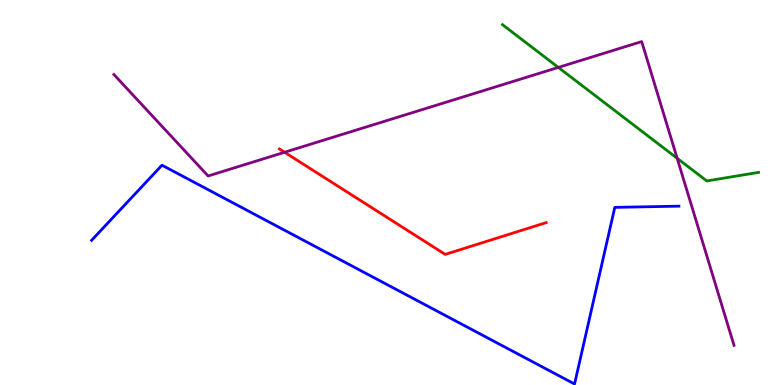[{'lines': ['blue', 'red'], 'intersections': []}, {'lines': ['green', 'red'], 'intersections': []}, {'lines': ['purple', 'red'], 'intersections': [{'x': 3.67, 'y': 6.05}]}, {'lines': ['blue', 'green'], 'intersections': []}, {'lines': ['blue', 'purple'], 'intersections': []}, {'lines': ['green', 'purple'], 'intersections': [{'x': 7.2, 'y': 8.25}, {'x': 8.74, 'y': 5.89}]}]